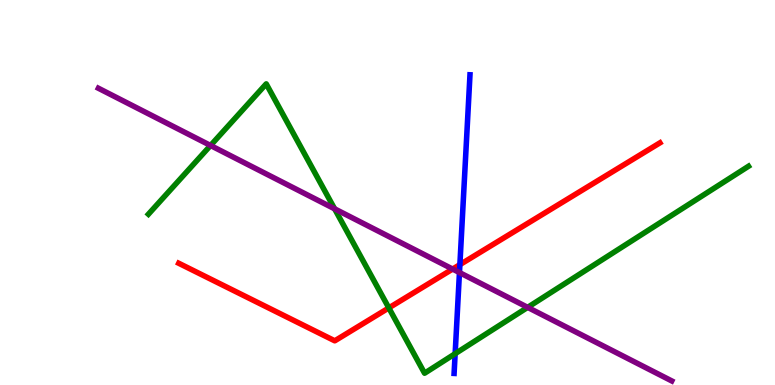[{'lines': ['blue', 'red'], 'intersections': [{'x': 5.93, 'y': 3.13}]}, {'lines': ['green', 'red'], 'intersections': [{'x': 5.02, 'y': 2.0}]}, {'lines': ['purple', 'red'], 'intersections': [{'x': 5.84, 'y': 3.01}]}, {'lines': ['blue', 'green'], 'intersections': [{'x': 5.87, 'y': 0.813}]}, {'lines': ['blue', 'purple'], 'intersections': [{'x': 5.93, 'y': 2.92}]}, {'lines': ['green', 'purple'], 'intersections': [{'x': 2.72, 'y': 6.22}, {'x': 4.32, 'y': 4.58}, {'x': 6.81, 'y': 2.02}]}]